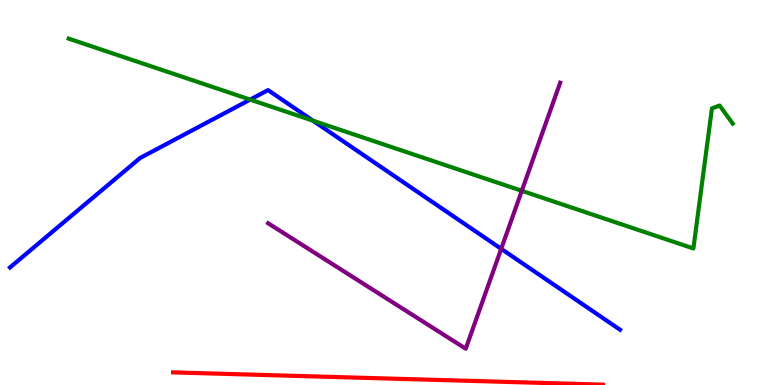[{'lines': ['blue', 'red'], 'intersections': []}, {'lines': ['green', 'red'], 'intersections': []}, {'lines': ['purple', 'red'], 'intersections': []}, {'lines': ['blue', 'green'], 'intersections': [{'x': 3.23, 'y': 7.41}, {'x': 4.04, 'y': 6.87}]}, {'lines': ['blue', 'purple'], 'intersections': [{'x': 6.47, 'y': 3.54}]}, {'lines': ['green', 'purple'], 'intersections': [{'x': 6.73, 'y': 5.04}]}]